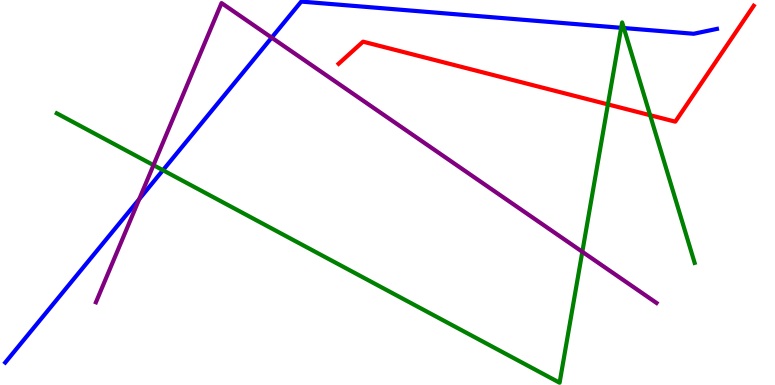[{'lines': ['blue', 'red'], 'intersections': []}, {'lines': ['green', 'red'], 'intersections': [{'x': 7.84, 'y': 7.29}, {'x': 8.39, 'y': 7.01}]}, {'lines': ['purple', 'red'], 'intersections': []}, {'lines': ['blue', 'green'], 'intersections': [{'x': 2.1, 'y': 5.58}, {'x': 8.02, 'y': 9.28}, {'x': 8.05, 'y': 9.27}]}, {'lines': ['blue', 'purple'], 'intersections': [{'x': 1.8, 'y': 4.83}, {'x': 3.51, 'y': 9.02}]}, {'lines': ['green', 'purple'], 'intersections': [{'x': 1.98, 'y': 5.71}, {'x': 7.51, 'y': 3.46}]}]